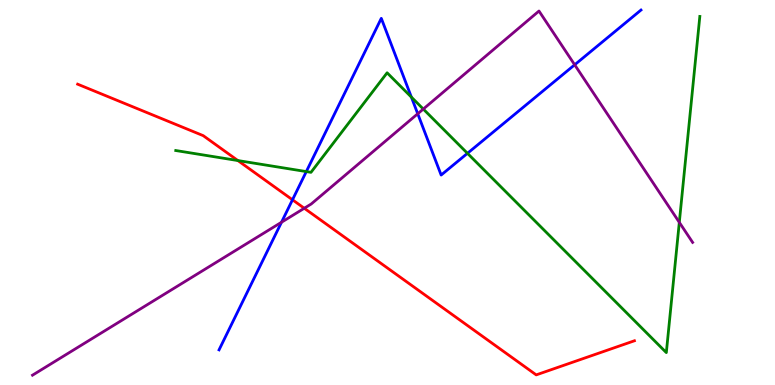[{'lines': ['blue', 'red'], 'intersections': [{'x': 3.77, 'y': 4.81}]}, {'lines': ['green', 'red'], 'intersections': [{'x': 3.07, 'y': 5.83}]}, {'lines': ['purple', 'red'], 'intersections': [{'x': 3.93, 'y': 4.59}]}, {'lines': ['blue', 'green'], 'intersections': [{'x': 3.95, 'y': 5.54}, {'x': 5.31, 'y': 7.48}, {'x': 6.03, 'y': 6.02}]}, {'lines': ['blue', 'purple'], 'intersections': [{'x': 3.63, 'y': 4.23}, {'x': 5.39, 'y': 7.05}, {'x': 7.42, 'y': 8.32}]}, {'lines': ['green', 'purple'], 'intersections': [{'x': 5.46, 'y': 7.17}, {'x': 8.77, 'y': 4.22}]}]